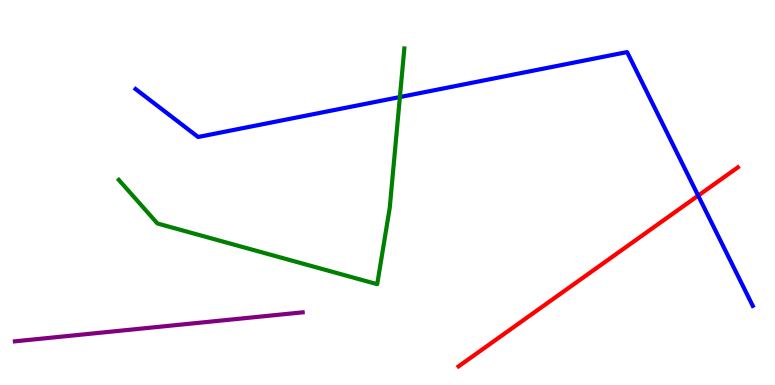[{'lines': ['blue', 'red'], 'intersections': [{'x': 9.01, 'y': 4.92}]}, {'lines': ['green', 'red'], 'intersections': []}, {'lines': ['purple', 'red'], 'intersections': []}, {'lines': ['blue', 'green'], 'intersections': [{'x': 5.16, 'y': 7.48}]}, {'lines': ['blue', 'purple'], 'intersections': []}, {'lines': ['green', 'purple'], 'intersections': []}]